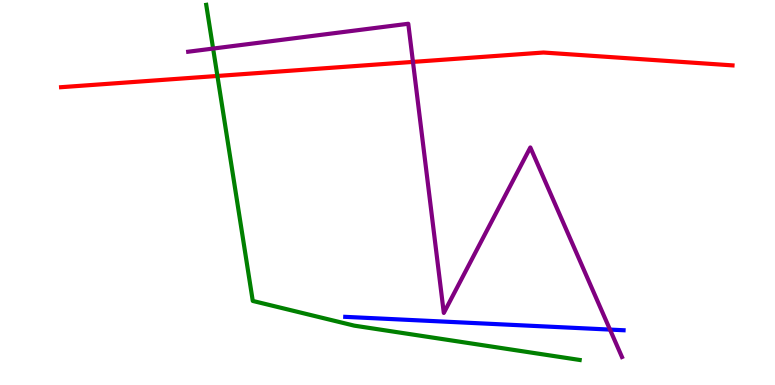[{'lines': ['blue', 'red'], 'intersections': []}, {'lines': ['green', 'red'], 'intersections': [{'x': 2.81, 'y': 8.03}]}, {'lines': ['purple', 'red'], 'intersections': [{'x': 5.33, 'y': 8.39}]}, {'lines': ['blue', 'green'], 'intersections': []}, {'lines': ['blue', 'purple'], 'intersections': [{'x': 7.87, 'y': 1.44}]}, {'lines': ['green', 'purple'], 'intersections': [{'x': 2.75, 'y': 8.74}]}]